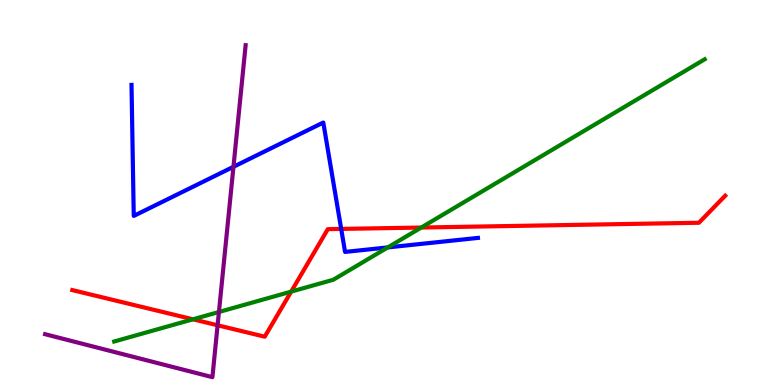[{'lines': ['blue', 'red'], 'intersections': [{'x': 4.4, 'y': 4.05}]}, {'lines': ['green', 'red'], 'intersections': [{'x': 2.49, 'y': 1.71}, {'x': 3.76, 'y': 2.43}, {'x': 5.44, 'y': 4.09}]}, {'lines': ['purple', 'red'], 'intersections': [{'x': 2.81, 'y': 1.55}]}, {'lines': ['blue', 'green'], 'intersections': [{'x': 5.0, 'y': 3.57}]}, {'lines': ['blue', 'purple'], 'intersections': [{'x': 3.01, 'y': 5.67}]}, {'lines': ['green', 'purple'], 'intersections': [{'x': 2.82, 'y': 1.9}]}]